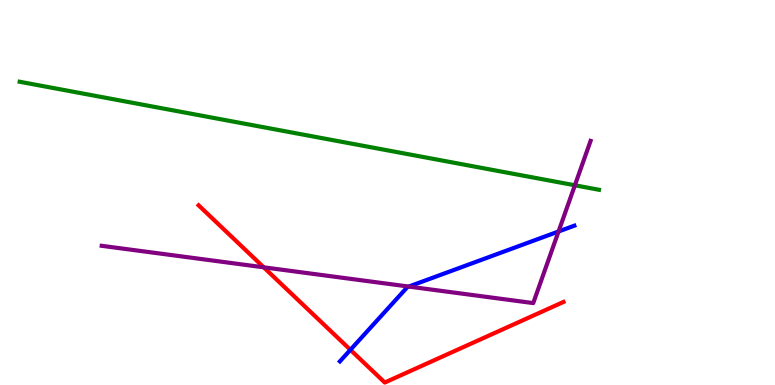[{'lines': ['blue', 'red'], 'intersections': [{'x': 4.52, 'y': 0.914}]}, {'lines': ['green', 'red'], 'intersections': []}, {'lines': ['purple', 'red'], 'intersections': [{'x': 3.4, 'y': 3.06}]}, {'lines': ['blue', 'green'], 'intersections': []}, {'lines': ['blue', 'purple'], 'intersections': [{'x': 5.27, 'y': 2.56}, {'x': 7.21, 'y': 3.99}]}, {'lines': ['green', 'purple'], 'intersections': [{'x': 7.42, 'y': 5.19}]}]